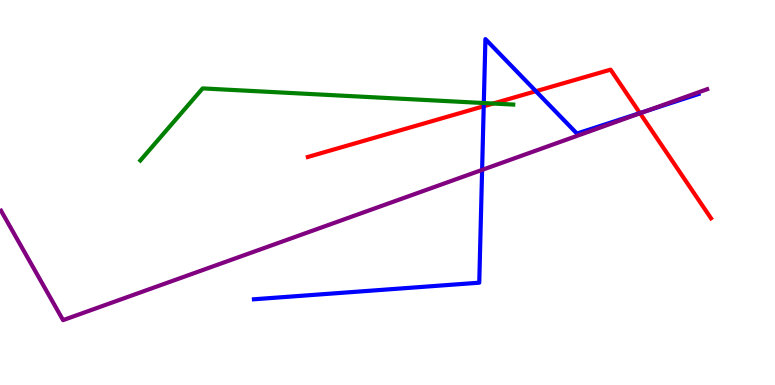[{'lines': ['blue', 'red'], 'intersections': [{'x': 6.24, 'y': 7.24}, {'x': 6.91, 'y': 7.63}, {'x': 8.26, 'y': 7.06}]}, {'lines': ['green', 'red'], 'intersections': [{'x': 6.36, 'y': 7.31}]}, {'lines': ['purple', 'red'], 'intersections': [{'x': 8.26, 'y': 7.06}]}, {'lines': ['blue', 'green'], 'intersections': [{'x': 6.24, 'y': 7.32}]}, {'lines': ['blue', 'purple'], 'intersections': [{'x': 6.22, 'y': 5.59}, {'x': 8.35, 'y': 7.12}]}, {'lines': ['green', 'purple'], 'intersections': []}]